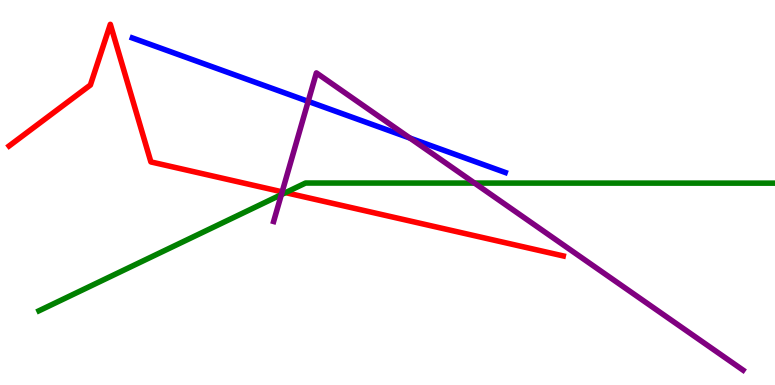[{'lines': ['blue', 'red'], 'intersections': []}, {'lines': ['green', 'red'], 'intersections': [{'x': 3.68, 'y': 5.0}]}, {'lines': ['purple', 'red'], 'intersections': [{'x': 3.64, 'y': 5.02}]}, {'lines': ['blue', 'green'], 'intersections': []}, {'lines': ['blue', 'purple'], 'intersections': [{'x': 3.98, 'y': 7.37}, {'x': 5.29, 'y': 6.41}]}, {'lines': ['green', 'purple'], 'intersections': [{'x': 3.63, 'y': 4.94}, {'x': 6.12, 'y': 5.24}]}]